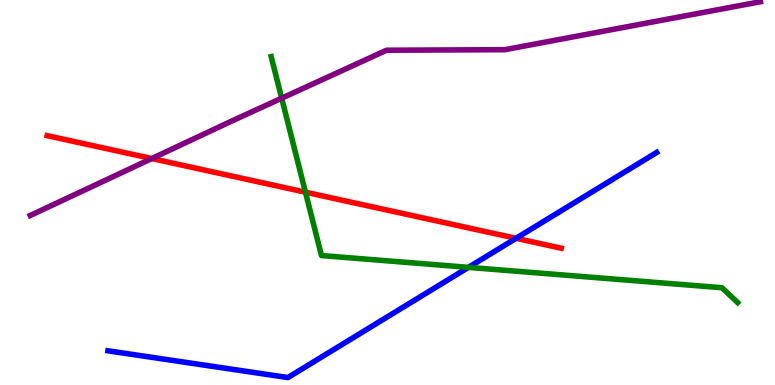[{'lines': ['blue', 'red'], 'intersections': [{'x': 6.66, 'y': 3.81}]}, {'lines': ['green', 'red'], 'intersections': [{'x': 3.94, 'y': 5.01}]}, {'lines': ['purple', 'red'], 'intersections': [{'x': 1.96, 'y': 5.88}]}, {'lines': ['blue', 'green'], 'intersections': [{'x': 6.04, 'y': 3.06}]}, {'lines': ['blue', 'purple'], 'intersections': []}, {'lines': ['green', 'purple'], 'intersections': [{'x': 3.63, 'y': 7.45}]}]